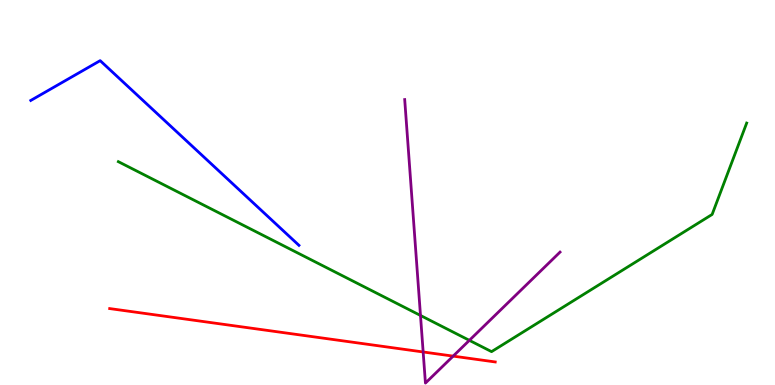[{'lines': ['blue', 'red'], 'intersections': []}, {'lines': ['green', 'red'], 'intersections': []}, {'lines': ['purple', 'red'], 'intersections': [{'x': 5.46, 'y': 0.858}, {'x': 5.85, 'y': 0.75}]}, {'lines': ['blue', 'green'], 'intersections': []}, {'lines': ['blue', 'purple'], 'intersections': []}, {'lines': ['green', 'purple'], 'intersections': [{'x': 5.43, 'y': 1.81}, {'x': 6.06, 'y': 1.16}]}]